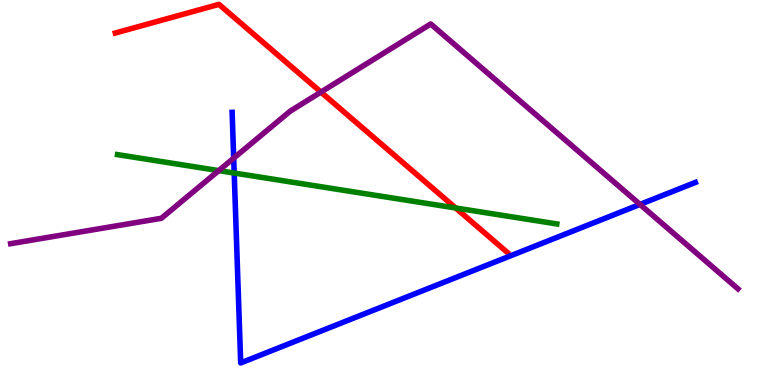[{'lines': ['blue', 'red'], 'intersections': []}, {'lines': ['green', 'red'], 'intersections': [{'x': 5.88, 'y': 4.6}]}, {'lines': ['purple', 'red'], 'intersections': [{'x': 4.14, 'y': 7.61}]}, {'lines': ['blue', 'green'], 'intersections': [{'x': 3.02, 'y': 5.51}]}, {'lines': ['blue', 'purple'], 'intersections': [{'x': 3.02, 'y': 5.89}, {'x': 8.26, 'y': 4.69}]}, {'lines': ['green', 'purple'], 'intersections': [{'x': 2.82, 'y': 5.57}]}]